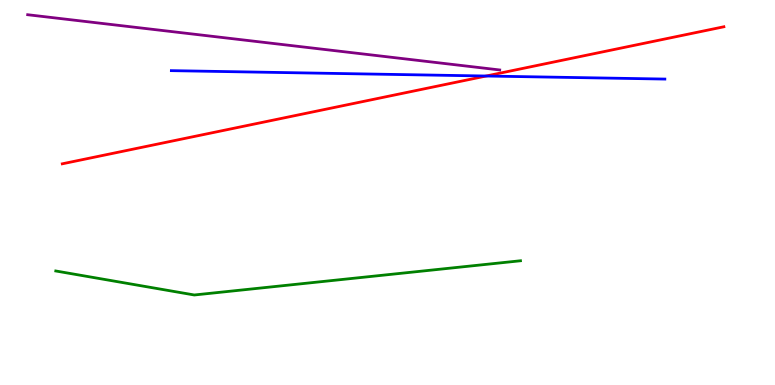[{'lines': ['blue', 'red'], 'intersections': [{'x': 6.27, 'y': 8.03}]}, {'lines': ['green', 'red'], 'intersections': []}, {'lines': ['purple', 'red'], 'intersections': []}, {'lines': ['blue', 'green'], 'intersections': []}, {'lines': ['blue', 'purple'], 'intersections': []}, {'lines': ['green', 'purple'], 'intersections': []}]